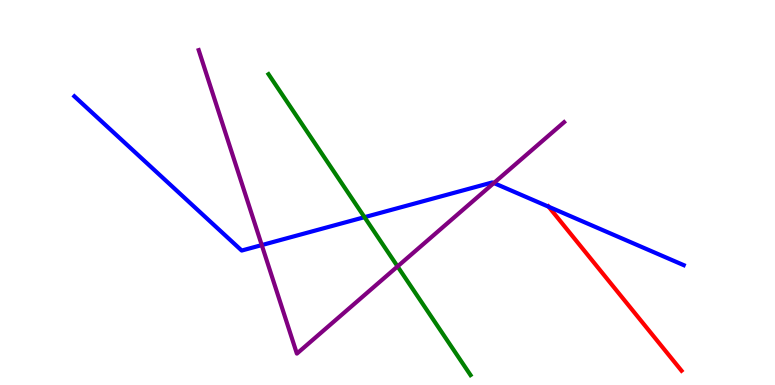[{'lines': ['blue', 'red'], 'intersections': [{'x': 7.08, 'y': 4.63}]}, {'lines': ['green', 'red'], 'intersections': []}, {'lines': ['purple', 'red'], 'intersections': []}, {'lines': ['blue', 'green'], 'intersections': [{'x': 4.7, 'y': 4.36}]}, {'lines': ['blue', 'purple'], 'intersections': [{'x': 3.38, 'y': 3.63}, {'x': 6.37, 'y': 5.25}]}, {'lines': ['green', 'purple'], 'intersections': [{'x': 5.13, 'y': 3.08}]}]